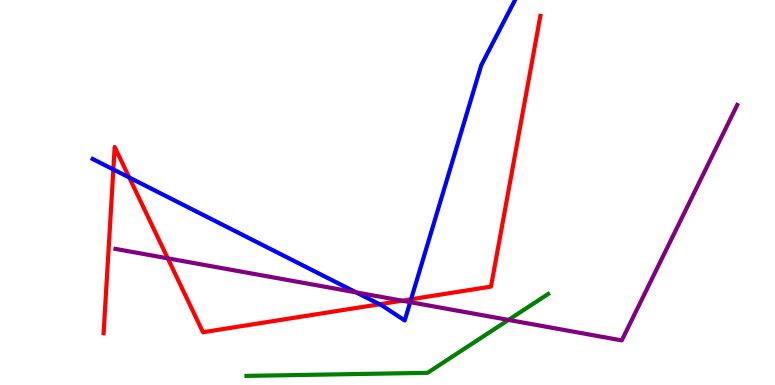[{'lines': ['blue', 'red'], 'intersections': [{'x': 1.46, 'y': 5.6}, {'x': 1.67, 'y': 5.39}, {'x': 4.9, 'y': 2.1}, {'x': 5.3, 'y': 2.23}]}, {'lines': ['green', 'red'], 'intersections': []}, {'lines': ['purple', 'red'], 'intersections': [{'x': 2.16, 'y': 3.29}, {'x': 5.19, 'y': 2.19}]}, {'lines': ['blue', 'green'], 'intersections': []}, {'lines': ['blue', 'purple'], 'intersections': [{'x': 4.6, 'y': 2.41}, {'x': 5.29, 'y': 2.15}]}, {'lines': ['green', 'purple'], 'intersections': [{'x': 6.56, 'y': 1.69}]}]